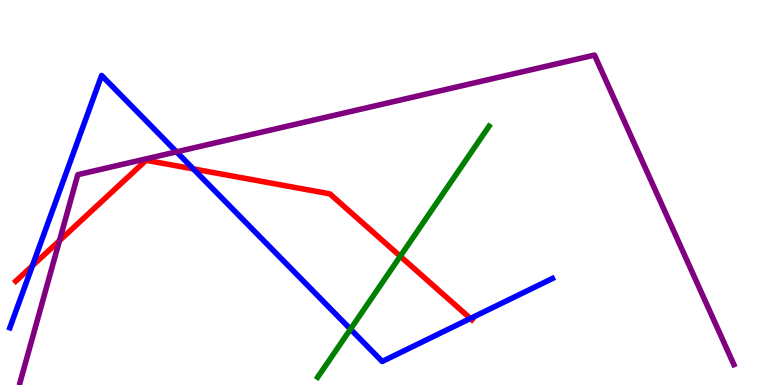[{'lines': ['blue', 'red'], 'intersections': [{'x': 0.418, 'y': 3.1}, {'x': 2.49, 'y': 5.61}, {'x': 6.07, 'y': 1.73}]}, {'lines': ['green', 'red'], 'intersections': [{'x': 5.16, 'y': 3.34}]}, {'lines': ['purple', 'red'], 'intersections': [{'x': 0.767, 'y': 3.75}]}, {'lines': ['blue', 'green'], 'intersections': [{'x': 4.52, 'y': 1.45}]}, {'lines': ['blue', 'purple'], 'intersections': [{'x': 2.28, 'y': 6.06}]}, {'lines': ['green', 'purple'], 'intersections': []}]